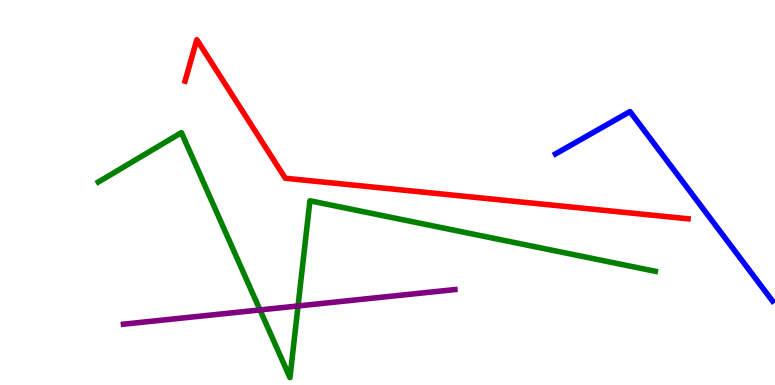[{'lines': ['blue', 'red'], 'intersections': []}, {'lines': ['green', 'red'], 'intersections': []}, {'lines': ['purple', 'red'], 'intersections': []}, {'lines': ['blue', 'green'], 'intersections': []}, {'lines': ['blue', 'purple'], 'intersections': []}, {'lines': ['green', 'purple'], 'intersections': [{'x': 3.35, 'y': 1.95}, {'x': 3.85, 'y': 2.05}]}]